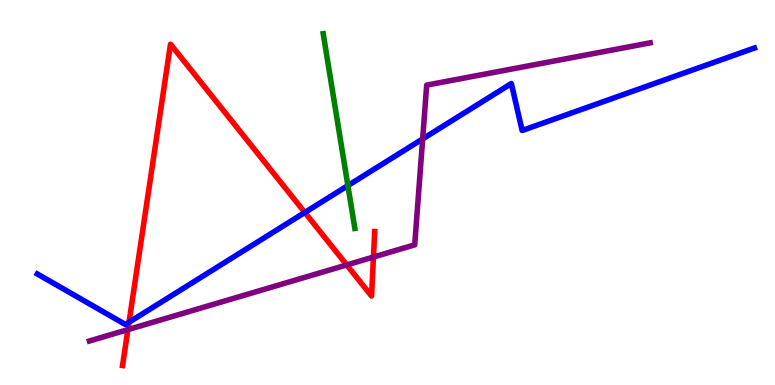[{'lines': ['blue', 'red'], 'intersections': [{'x': 1.66, 'y': 1.63}, {'x': 3.93, 'y': 4.48}]}, {'lines': ['green', 'red'], 'intersections': []}, {'lines': ['purple', 'red'], 'intersections': [{'x': 1.65, 'y': 1.44}, {'x': 4.47, 'y': 3.12}, {'x': 4.82, 'y': 3.32}]}, {'lines': ['blue', 'green'], 'intersections': [{'x': 4.49, 'y': 5.18}]}, {'lines': ['blue', 'purple'], 'intersections': [{'x': 5.45, 'y': 6.39}]}, {'lines': ['green', 'purple'], 'intersections': []}]